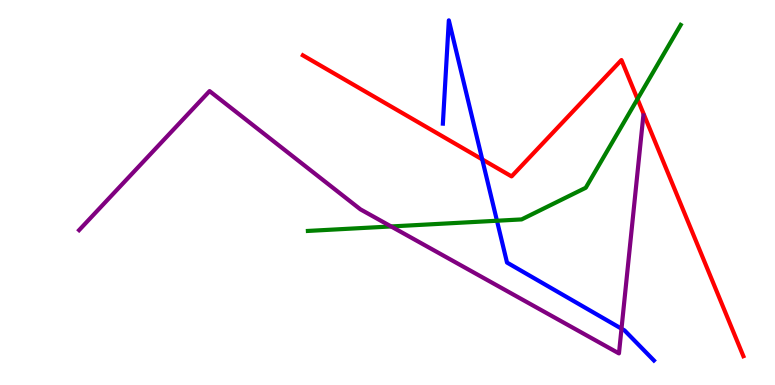[{'lines': ['blue', 'red'], 'intersections': [{'x': 6.22, 'y': 5.86}]}, {'lines': ['green', 'red'], 'intersections': [{'x': 8.23, 'y': 7.43}]}, {'lines': ['purple', 'red'], 'intersections': []}, {'lines': ['blue', 'green'], 'intersections': [{'x': 6.41, 'y': 4.27}]}, {'lines': ['blue', 'purple'], 'intersections': [{'x': 8.02, 'y': 1.46}]}, {'lines': ['green', 'purple'], 'intersections': [{'x': 5.05, 'y': 4.12}]}]